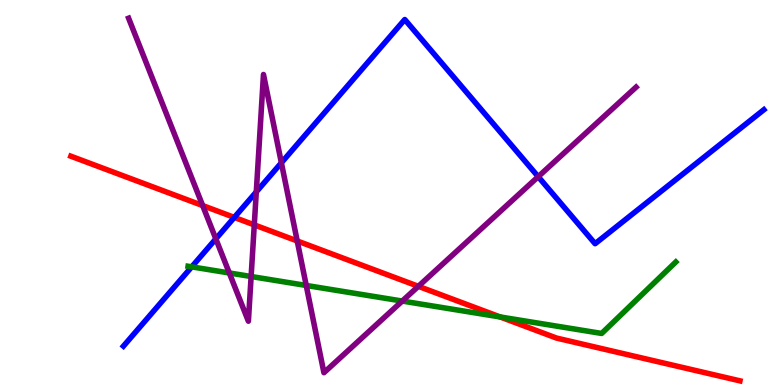[{'lines': ['blue', 'red'], 'intersections': [{'x': 3.02, 'y': 4.35}]}, {'lines': ['green', 'red'], 'intersections': [{'x': 6.45, 'y': 1.77}]}, {'lines': ['purple', 'red'], 'intersections': [{'x': 2.62, 'y': 4.66}, {'x': 3.28, 'y': 4.16}, {'x': 3.84, 'y': 3.74}, {'x': 5.4, 'y': 2.56}]}, {'lines': ['blue', 'green'], 'intersections': [{'x': 2.47, 'y': 3.07}]}, {'lines': ['blue', 'purple'], 'intersections': [{'x': 2.78, 'y': 3.8}, {'x': 3.31, 'y': 5.02}, {'x': 3.63, 'y': 5.77}, {'x': 6.94, 'y': 5.41}]}, {'lines': ['green', 'purple'], 'intersections': [{'x': 2.96, 'y': 2.91}, {'x': 3.24, 'y': 2.82}, {'x': 3.95, 'y': 2.59}, {'x': 5.19, 'y': 2.18}]}]